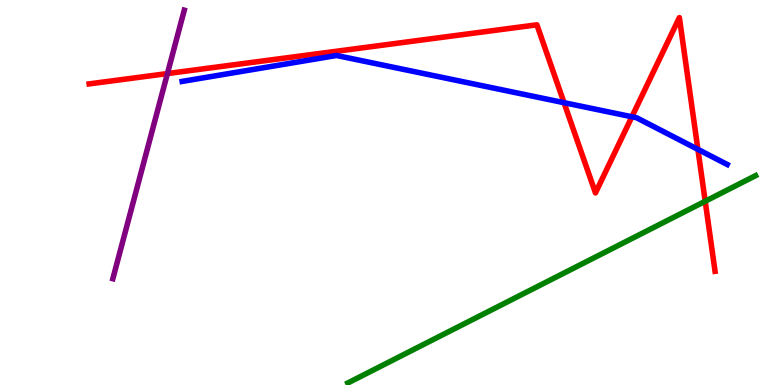[{'lines': ['blue', 'red'], 'intersections': [{'x': 7.28, 'y': 7.33}, {'x': 8.15, 'y': 6.97}, {'x': 9.01, 'y': 6.12}]}, {'lines': ['green', 'red'], 'intersections': [{'x': 9.1, 'y': 4.77}]}, {'lines': ['purple', 'red'], 'intersections': [{'x': 2.16, 'y': 8.09}]}, {'lines': ['blue', 'green'], 'intersections': []}, {'lines': ['blue', 'purple'], 'intersections': []}, {'lines': ['green', 'purple'], 'intersections': []}]